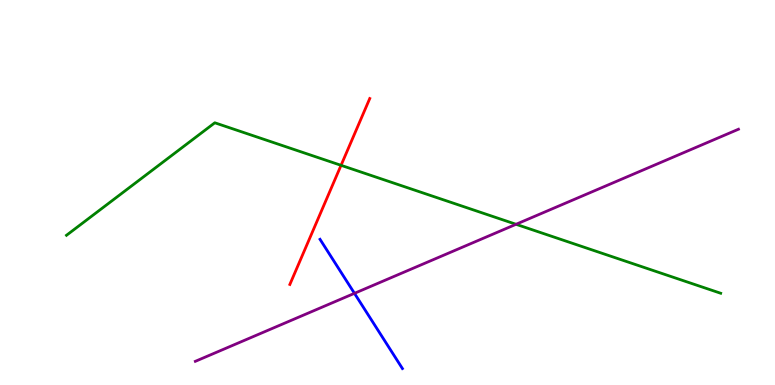[{'lines': ['blue', 'red'], 'intersections': []}, {'lines': ['green', 'red'], 'intersections': [{'x': 4.4, 'y': 5.71}]}, {'lines': ['purple', 'red'], 'intersections': []}, {'lines': ['blue', 'green'], 'intersections': []}, {'lines': ['blue', 'purple'], 'intersections': [{'x': 4.57, 'y': 2.38}]}, {'lines': ['green', 'purple'], 'intersections': [{'x': 6.66, 'y': 4.17}]}]